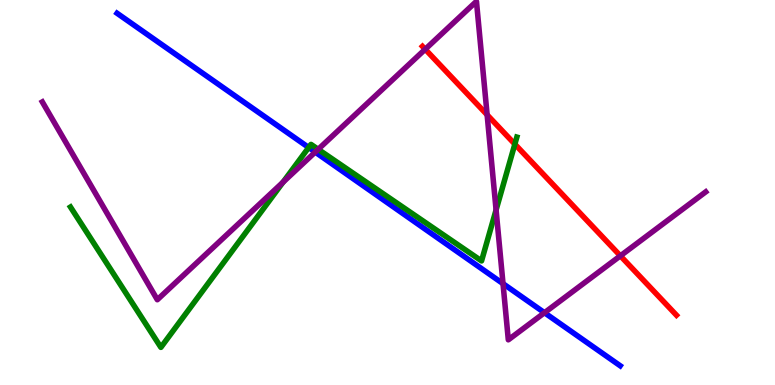[{'lines': ['blue', 'red'], 'intersections': []}, {'lines': ['green', 'red'], 'intersections': [{'x': 6.64, 'y': 6.26}]}, {'lines': ['purple', 'red'], 'intersections': [{'x': 5.49, 'y': 8.72}, {'x': 6.29, 'y': 7.02}, {'x': 8.0, 'y': 3.35}]}, {'lines': ['blue', 'green'], 'intersections': [{'x': 3.98, 'y': 6.17}]}, {'lines': ['blue', 'purple'], 'intersections': [{'x': 4.07, 'y': 6.05}, {'x': 6.49, 'y': 2.63}, {'x': 7.03, 'y': 1.88}]}, {'lines': ['green', 'purple'], 'intersections': [{'x': 3.65, 'y': 5.27}, {'x': 4.11, 'y': 6.12}, {'x': 6.4, 'y': 4.55}]}]